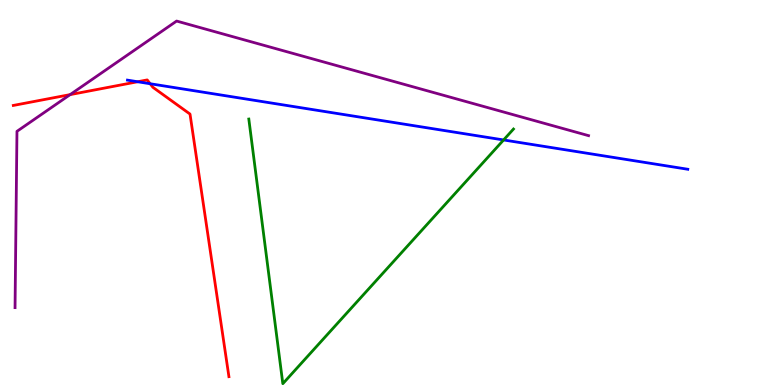[{'lines': ['blue', 'red'], 'intersections': [{'x': 1.78, 'y': 7.88}, {'x': 1.94, 'y': 7.82}]}, {'lines': ['green', 'red'], 'intersections': []}, {'lines': ['purple', 'red'], 'intersections': [{'x': 0.905, 'y': 7.54}]}, {'lines': ['blue', 'green'], 'intersections': [{'x': 6.5, 'y': 6.36}]}, {'lines': ['blue', 'purple'], 'intersections': []}, {'lines': ['green', 'purple'], 'intersections': []}]